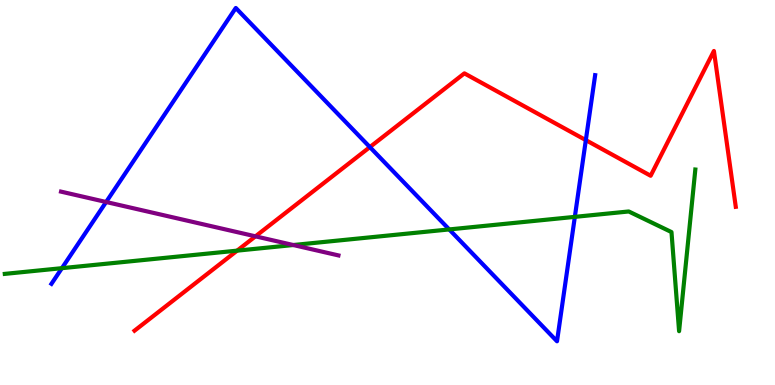[{'lines': ['blue', 'red'], 'intersections': [{'x': 4.77, 'y': 6.18}, {'x': 7.56, 'y': 6.36}]}, {'lines': ['green', 'red'], 'intersections': [{'x': 3.06, 'y': 3.49}]}, {'lines': ['purple', 'red'], 'intersections': [{'x': 3.3, 'y': 3.86}]}, {'lines': ['blue', 'green'], 'intersections': [{'x': 0.799, 'y': 3.03}, {'x': 5.8, 'y': 4.04}, {'x': 7.42, 'y': 4.37}]}, {'lines': ['blue', 'purple'], 'intersections': [{'x': 1.37, 'y': 4.75}]}, {'lines': ['green', 'purple'], 'intersections': [{'x': 3.78, 'y': 3.64}]}]